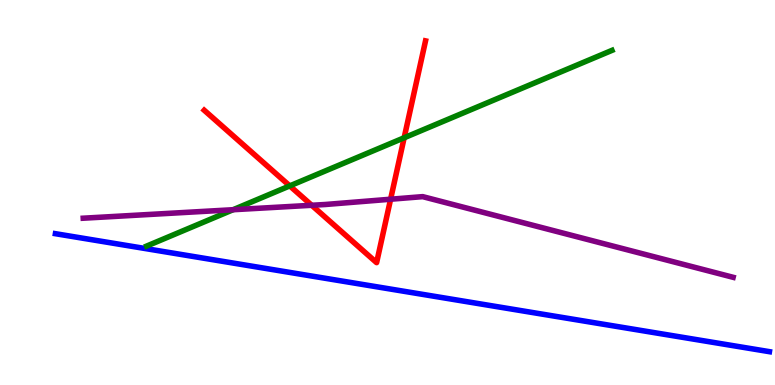[{'lines': ['blue', 'red'], 'intersections': []}, {'lines': ['green', 'red'], 'intersections': [{'x': 3.74, 'y': 5.17}, {'x': 5.21, 'y': 6.42}]}, {'lines': ['purple', 'red'], 'intersections': [{'x': 4.02, 'y': 4.67}, {'x': 5.04, 'y': 4.83}]}, {'lines': ['blue', 'green'], 'intersections': []}, {'lines': ['blue', 'purple'], 'intersections': []}, {'lines': ['green', 'purple'], 'intersections': [{'x': 3.01, 'y': 4.55}]}]